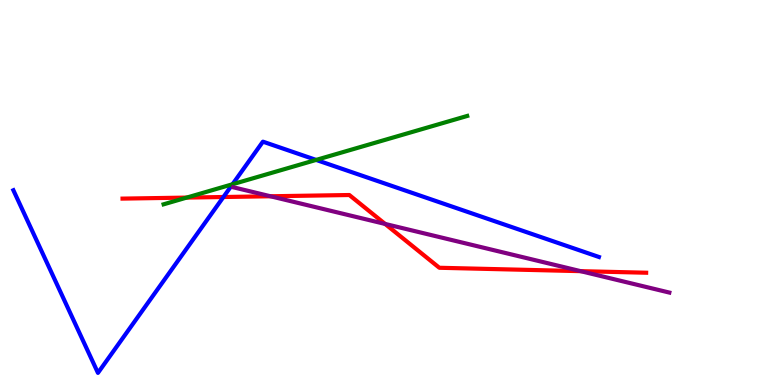[{'lines': ['blue', 'red'], 'intersections': [{'x': 2.88, 'y': 4.88}]}, {'lines': ['green', 'red'], 'intersections': [{'x': 2.41, 'y': 4.87}]}, {'lines': ['purple', 'red'], 'intersections': [{'x': 3.49, 'y': 4.9}, {'x': 4.97, 'y': 4.18}, {'x': 7.49, 'y': 2.96}]}, {'lines': ['blue', 'green'], 'intersections': [{'x': 3.0, 'y': 5.21}, {'x': 4.08, 'y': 5.85}]}, {'lines': ['blue', 'purple'], 'intersections': []}, {'lines': ['green', 'purple'], 'intersections': []}]